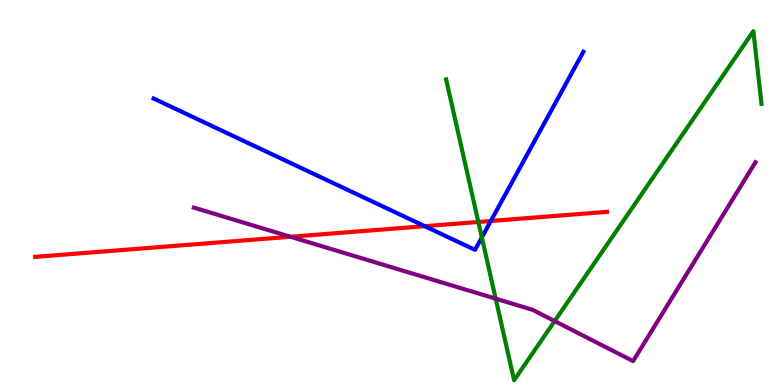[{'lines': ['blue', 'red'], 'intersections': [{'x': 5.48, 'y': 4.12}, {'x': 6.33, 'y': 4.26}]}, {'lines': ['green', 'red'], 'intersections': [{'x': 6.17, 'y': 4.23}]}, {'lines': ['purple', 'red'], 'intersections': [{'x': 3.75, 'y': 3.85}]}, {'lines': ['blue', 'green'], 'intersections': [{'x': 6.22, 'y': 3.83}]}, {'lines': ['blue', 'purple'], 'intersections': []}, {'lines': ['green', 'purple'], 'intersections': [{'x': 6.4, 'y': 2.24}, {'x': 7.16, 'y': 1.66}]}]